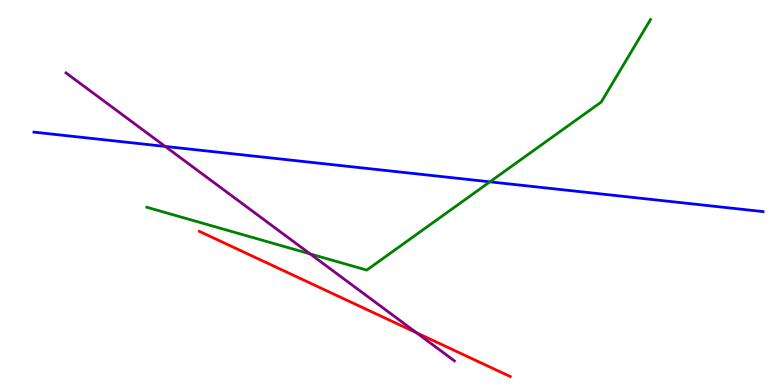[{'lines': ['blue', 'red'], 'intersections': []}, {'lines': ['green', 'red'], 'intersections': []}, {'lines': ['purple', 'red'], 'intersections': [{'x': 5.37, 'y': 1.36}]}, {'lines': ['blue', 'green'], 'intersections': [{'x': 6.32, 'y': 5.28}]}, {'lines': ['blue', 'purple'], 'intersections': [{'x': 2.13, 'y': 6.2}]}, {'lines': ['green', 'purple'], 'intersections': [{'x': 4.0, 'y': 3.4}]}]